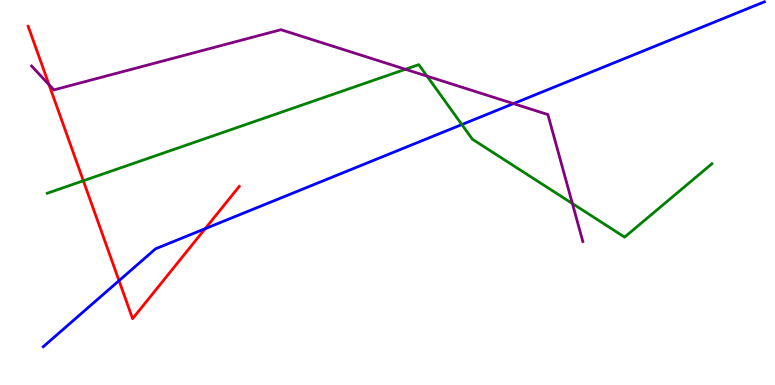[{'lines': ['blue', 'red'], 'intersections': [{'x': 1.54, 'y': 2.71}, {'x': 2.65, 'y': 4.06}]}, {'lines': ['green', 'red'], 'intersections': [{'x': 1.08, 'y': 5.3}]}, {'lines': ['purple', 'red'], 'intersections': [{'x': 0.633, 'y': 7.8}]}, {'lines': ['blue', 'green'], 'intersections': [{'x': 5.96, 'y': 6.76}]}, {'lines': ['blue', 'purple'], 'intersections': [{'x': 6.63, 'y': 7.31}]}, {'lines': ['green', 'purple'], 'intersections': [{'x': 5.23, 'y': 8.2}, {'x': 5.51, 'y': 8.02}, {'x': 7.39, 'y': 4.71}]}]